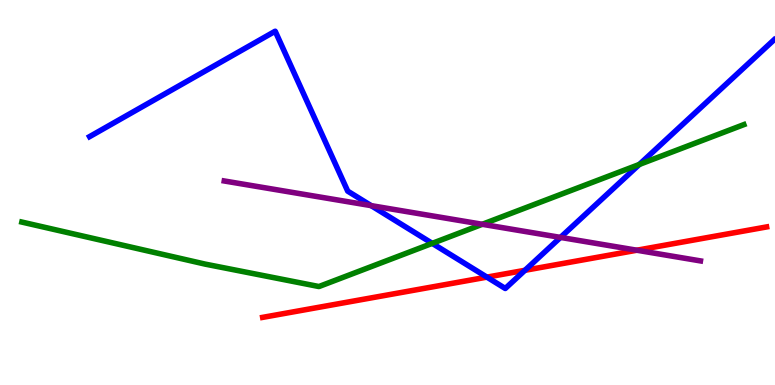[{'lines': ['blue', 'red'], 'intersections': [{'x': 6.28, 'y': 2.8}, {'x': 6.77, 'y': 2.98}]}, {'lines': ['green', 'red'], 'intersections': []}, {'lines': ['purple', 'red'], 'intersections': [{'x': 8.22, 'y': 3.5}]}, {'lines': ['blue', 'green'], 'intersections': [{'x': 5.58, 'y': 3.68}, {'x': 8.25, 'y': 5.73}]}, {'lines': ['blue', 'purple'], 'intersections': [{'x': 4.79, 'y': 4.66}, {'x': 7.23, 'y': 3.83}]}, {'lines': ['green', 'purple'], 'intersections': [{'x': 6.22, 'y': 4.17}]}]